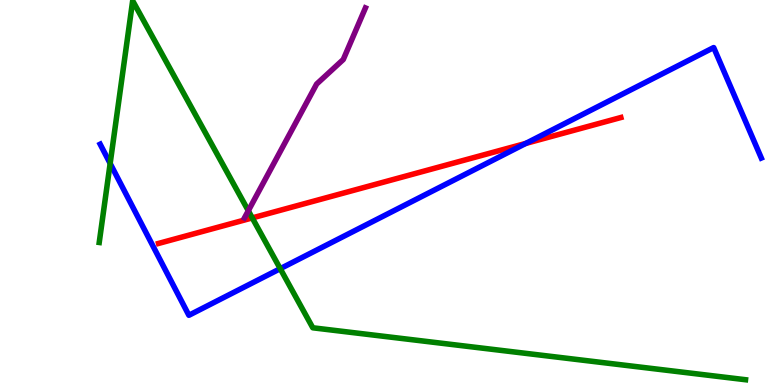[{'lines': ['blue', 'red'], 'intersections': [{'x': 6.78, 'y': 6.28}]}, {'lines': ['green', 'red'], 'intersections': [{'x': 3.26, 'y': 4.34}]}, {'lines': ['purple', 'red'], 'intersections': []}, {'lines': ['blue', 'green'], 'intersections': [{'x': 1.42, 'y': 5.75}, {'x': 3.62, 'y': 3.02}]}, {'lines': ['blue', 'purple'], 'intersections': []}, {'lines': ['green', 'purple'], 'intersections': [{'x': 3.2, 'y': 4.53}]}]